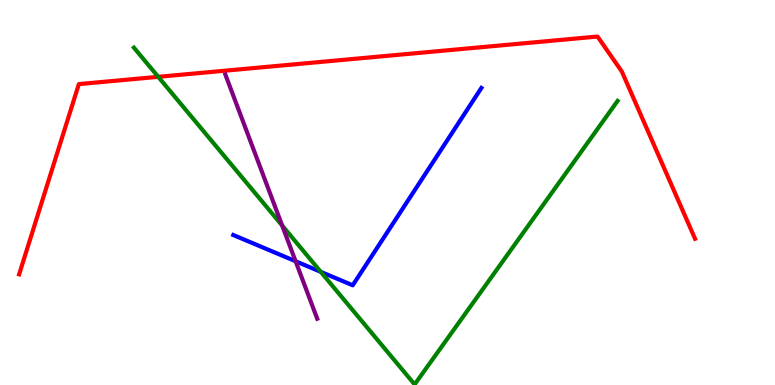[{'lines': ['blue', 'red'], 'intersections': []}, {'lines': ['green', 'red'], 'intersections': [{'x': 2.04, 'y': 8.0}]}, {'lines': ['purple', 'red'], 'intersections': []}, {'lines': ['blue', 'green'], 'intersections': [{'x': 4.14, 'y': 2.94}]}, {'lines': ['blue', 'purple'], 'intersections': [{'x': 3.81, 'y': 3.21}]}, {'lines': ['green', 'purple'], 'intersections': [{'x': 3.64, 'y': 4.14}]}]